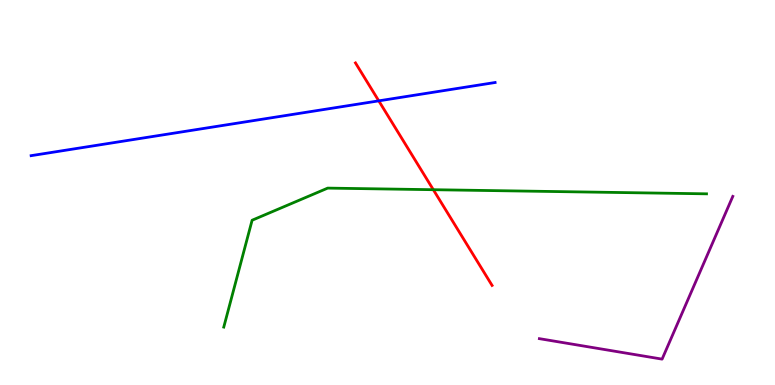[{'lines': ['blue', 'red'], 'intersections': [{'x': 4.89, 'y': 7.38}]}, {'lines': ['green', 'red'], 'intersections': [{'x': 5.59, 'y': 5.07}]}, {'lines': ['purple', 'red'], 'intersections': []}, {'lines': ['blue', 'green'], 'intersections': []}, {'lines': ['blue', 'purple'], 'intersections': []}, {'lines': ['green', 'purple'], 'intersections': []}]